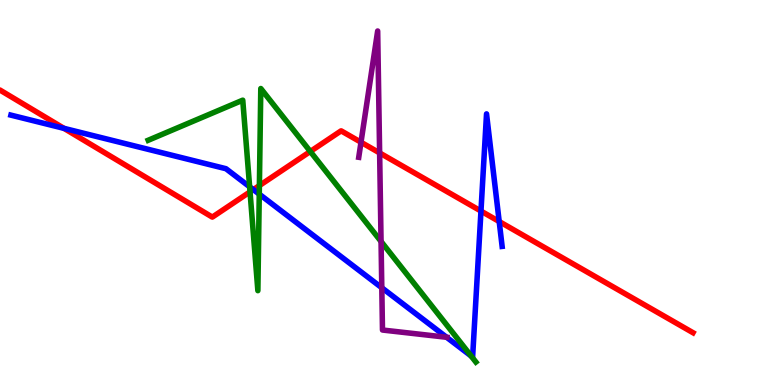[{'lines': ['blue', 'red'], 'intersections': [{'x': 0.825, 'y': 6.67}, {'x': 3.27, 'y': 5.07}, {'x': 6.21, 'y': 4.52}, {'x': 6.44, 'y': 4.25}]}, {'lines': ['green', 'red'], 'intersections': [{'x': 3.23, 'y': 5.02}, {'x': 3.35, 'y': 5.18}, {'x': 4.0, 'y': 6.07}]}, {'lines': ['purple', 'red'], 'intersections': [{'x': 4.66, 'y': 6.31}, {'x': 4.9, 'y': 6.03}]}, {'lines': ['blue', 'green'], 'intersections': [{'x': 3.22, 'y': 5.15}, {'x': 3.35, 'y': 4.96}, {'x': 6.08, 'y': 0.754}]}, {'lines': ['blue', 'purple'], 'intersections': [{'x': 4.93, 'y': 2.53}, {'x': 5.76, 'y': 1.24}]}, {'lines': ['green', 'purple'], 'intersections': [{'x': 4.92, 'y': 3.73}]}]